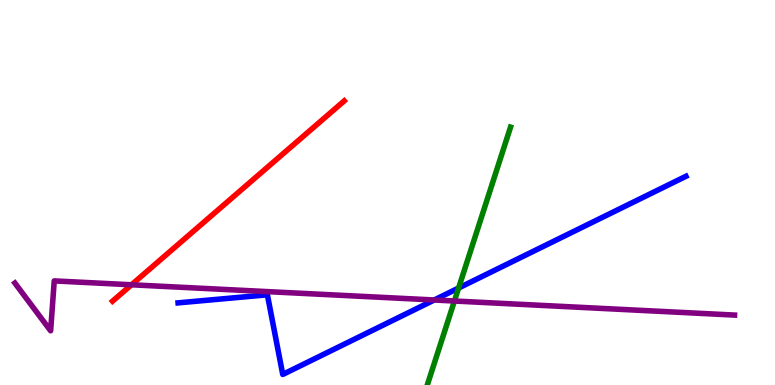[{'lines': ['blue', 'red'], 'intersections': []}, {'lines': ['green', 'red'], 'intersections': []}, {'lines': ['purple', 'red'], 'intersections': [{'x': 1.7, 'y': 2.6}]}, {'lines': ['blue', 'green'], 'intersections': [{'x': 5.92, 'y': 2.52}]}, {'lines': ['blue', 'purple'], 'intersections': [{'x': 5.6, 'y': 2.21}]}, {'lines': ['green', 'purple'], 'intersections': [{'x': 5.86, 'y': 2.18}]}]